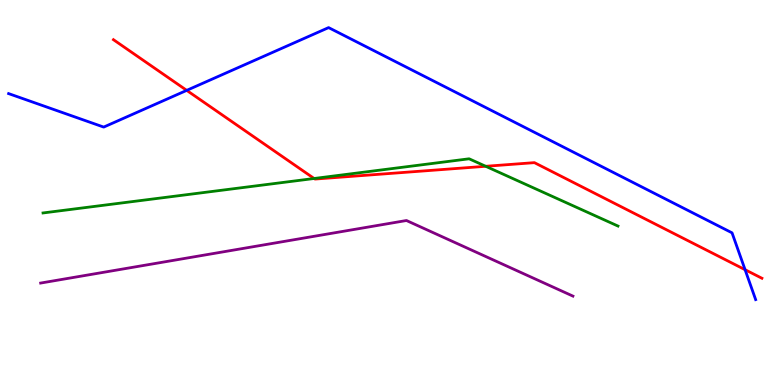[{'lines': ['blue', 'red'], 'intersections': [{'x': 2.41, 'y': 7.65}, {'x': 9.61, 'y': 2.99}]}, {'lines': ['green', 'red'], 'intersections': [{'x': 4.05, 'y': 5.36}, {'x': 6.27, 'y': 5.68}]}, {'lines': ['purple', 'red'], 'intersections': []}, {'lines': ['blue', 'green'], 'intersections': []}, {'lines': ['blue', 'purple'], 'intersections': []}, {'lines': ['green', 'purple'], 'intersections': []}]